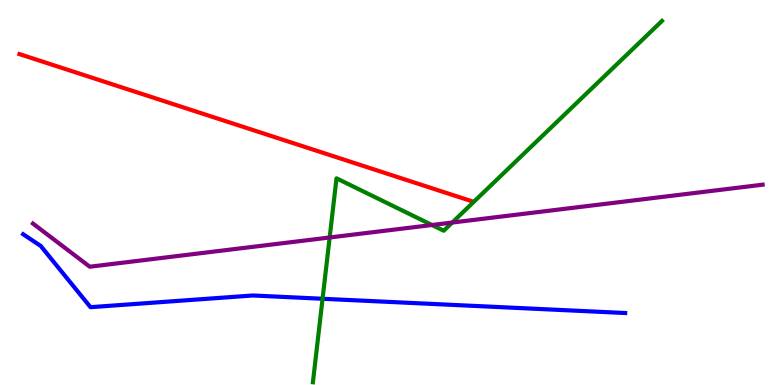[{'lines': ['blue', 'red'], 'intersections': []}, {'lines': ['green', 'red'], 'intersections': []}, {'lines': ['purple', 'red'], 'intersections': []}, {'lines': ['blue', 'green'], 'intersections': [{'x': 4.16, 'y': 2.24}]}, {'lines': ['blue', 'purple'], 'intersections': []}, {'lines': ['green', 'purple'], 'intersections': [{'x': 4.25, 'y': 3.83}, {'x': 5.57, 'y': 4.16}, {'x': 5.84, 'y': 4.22}]}]